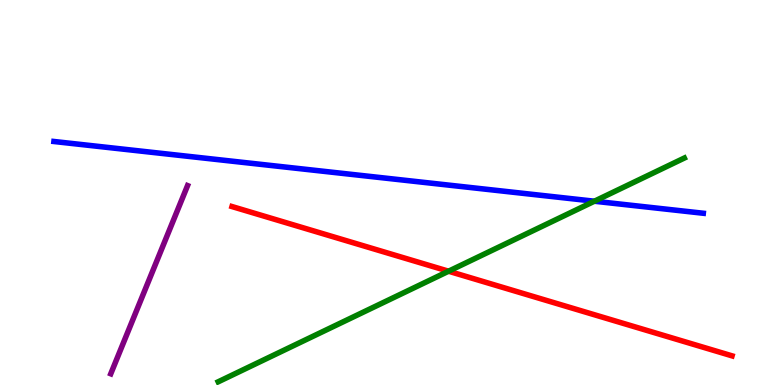[{'lines': ['blue', 'red'], 'intersections': []}, {'lines': ['green', 'red'], 'intersections': [{'x': 5.79, 'y': 2.96}]}, {'lines': ['purple', 'red'], 'intersections': []}, {'lines': ['blue', 'green'], 'intersections': [{'x': 7.67, 'y': 4.77}]}, {'lines': ['blue', 'purple'], 'intersections': []}, {'lines': ['green', 'purple'], 'intersections': []}]